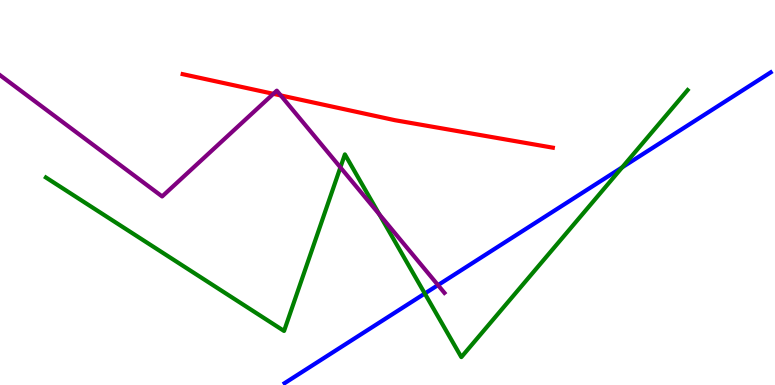[{'lines': ['blue', 'red'], 'intersections': []}, {'lines': ['green', 'red'], 'intersections': []}, {'lines': ['purple', 'red'], 'intersections': [{'x': 3.53, 'y': 7.56}, {'x': 3.62, 'y': 7.52}]}, {'lines': ['blue', 'green'], 'intersections': [{'x': 5.48, 'y': 2.38}, {'x': 8.03, 'y': 5.65}]}, {'lines': ['blue', 'purple'], 'intersections': [{'x': 5.65, 'y': 2.6}]}, {'lines': ['green', 'purple'], 'intersections': [{'x': 4.39, 'y': 5.65}, {'x': 4.89, 'y': 4.43}]}]